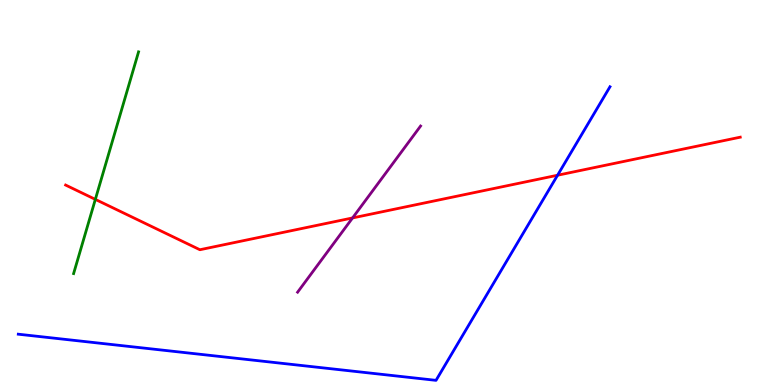[{'lines': ['blue', 'red'], 'intersections': [{'x': 7.19, 'y': 5.45}]}, {'lines': ['green', 'red'], 'intersections': [{'x': 1.23, 'y': 4.82}]}, {'lines': ['purple', 'red'], 'intersections': [{'x': 4.55, 'y': 4.34}]}, {'lines': ['blue', 'green'], 'intersections': []}, {'lines': ['blue', 'purple'], 'intersections': []}, {'lines': ['green', 'purple'], 'intersections': []}]